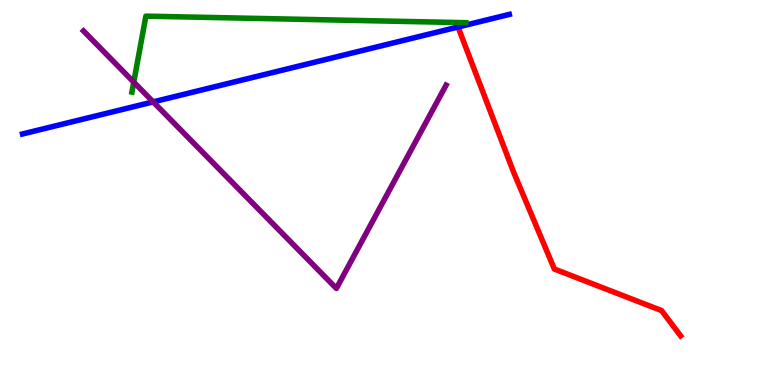[{'lines': ['blue', 'red'], 'intersections': []}, {'lines': ['green', 'red'], 'intersections': []}, {'lines': ['purple', 'red'], 'intersections': []}, {'lines': ['blue', 'green'], 'intersections': []}, {'lines': ['blue', 'purple'], 'intersections': [{'x': 1.98, 'y': 7.35}]}, {'lines': ['green', 'purple'], 'intersections': [{'x': 1.73, 'y': 7.87}]}]